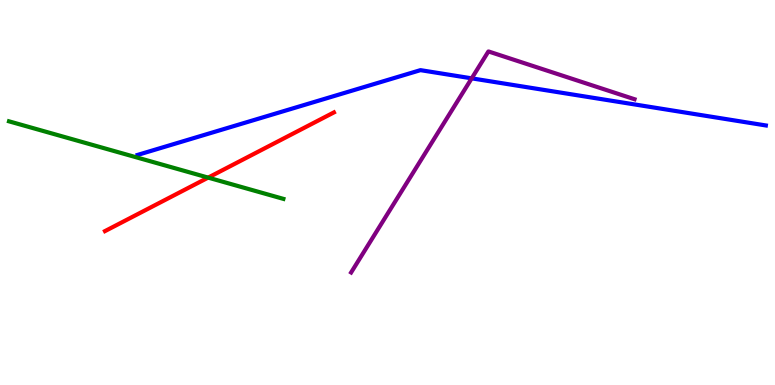[{'lines': ['blue', 'red'], 'intersections': []}, {'lines': ['green', 'red'], 'intersections': [{'x': 2.69, 'y': 5.39}]}, {'lines': ['purple', 'red'], 'intersections': []}, {'lines': ['blue', 'green'], 'intersections': []}, {'lines': ['blue', 'purple'], 'intersections': [{'x': 6.09, 'y': 7.97}]}, {'lines': ['green', 'purple'], 'intersections': []}]